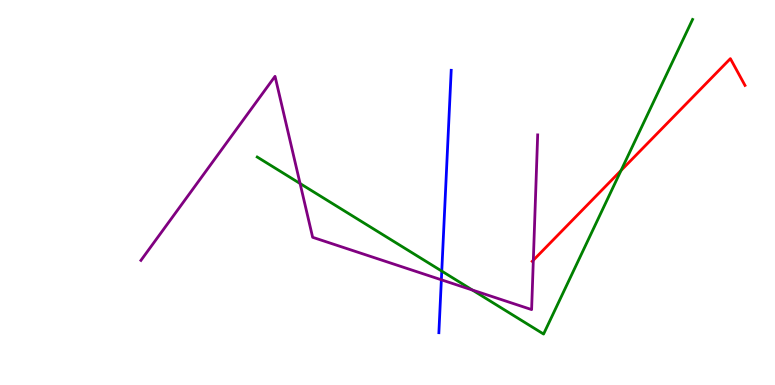[{'lines': ['blue', 'red'], 'intersections': []}, {'lines': ['green', 'red'], 'intersections': [{'x': 8.01, 'y': 5.57}]}, {'lines': ['purple', 'red'], 'intersections': [{'x': 6.88, 'y': 3.24}]}, {'lines': ['blue', 'green'], 'intersections': [{'x': 5.7, 'y': 2.96}]}, {'lines': ['blue', 'purple'], 'intersections': [{'x': 5.69, 'y': 2.73}]}, {'lines': ['green', 'purple'], 'intersections': [{'x': 3.87, 'y': 5.23}, {'x': 6.1, 'y': 2.47}]}]